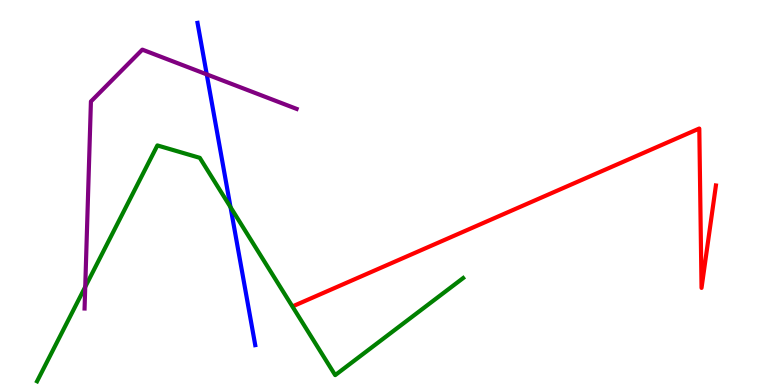[{'lines': ['blue', 'red'], 'intersections': []}, {'lines': ['green', 'red'], 'intersections': []}, {'lines': ['purple', 'red'], 'intersections': []}, {'lines': ['blue', 'green'], 'intersections': [{'x': 2.97, 'y': 4.62}]}, {'lines': ['blue', 'purple'], 'intersections': [{'x': 2.67, 'y': 8.07}]}, {'lines': ['green', 'purple'], 'intersections': [{'x': 1.1, 'y': 2.55}]}]